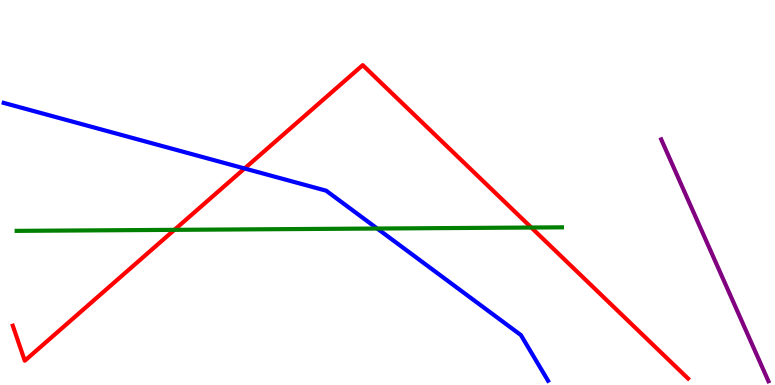[{'lines': ['blue', 'red'], 'intersections': [{'x': 3.16, 'y': 5.62}]}, {'lines': ['green', 'red'], 'intersections': [{'x': 2.25, 'y': 4.03}, {'x': 6.86, 'y': 4.09}]}, {'lines': ['purple', 'red'], 'intersections': []}, {'lines': ['blue', 'green'], 'intersections': [{'x': 4.87, 'y': 4.06}]}, {'lines': ['blue', 'purple'], 'intersections': []}, {'lines': ['green', 'purple'], 'intersections': []}]